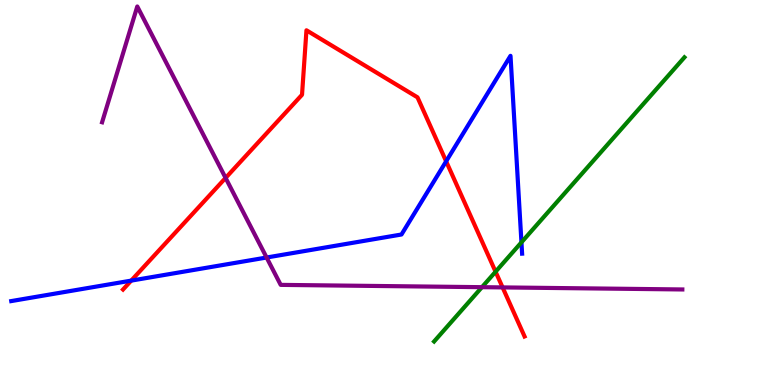[{'lines': ['blue', 'red'], 'intersections': [{'x': 1.69, 'y': 2.71}, {'x': 5.76, 'y': 5.81}]}, {'lines': ['green', 'red'], 'intersections': [{'x': 6.39, 'y': 2.94}]}, {'lines': ['purple', 'red'], 'intersections': [{'x': 2.91, 'y': 5.38}, {'x': 6.49, 'y': 2.53}]}, {'lines': ['blue', 'green'], 'intersections': [{'x': 6.73, 'y': 3.71}]}, {'lines': ['blue', 'purple'], 'intersections': [{'x': 3.44, 'y': 3.31}]}, {'lines': ['green', 'purple'], 'intersections': [{'x': 6.22, 'y': 2.54}]}]